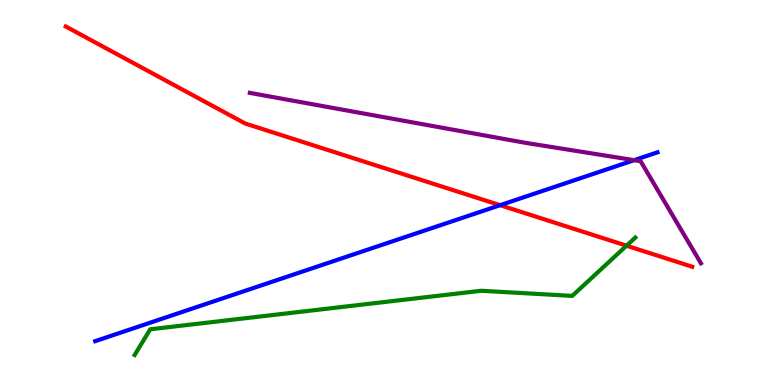[{'lines': ['blue', 'red'], 'intersections': [{'x': 6.45, 'y': 4.67}]}, {'lines': ['green', 'red'], 'intersections': [{'x': 8.08, 'y': 3.62}]}, {'lines': ['purple', 'red'], 'intersections': []}, {'lines': ['blue', 'green'], 'intersections': []}, {'lines': ['blue', 'purple'], 'intersections': [{'x': 8.18, 'y': 5.84}]}, {'lines': ['green', 'purple'], 'intersections': []}]